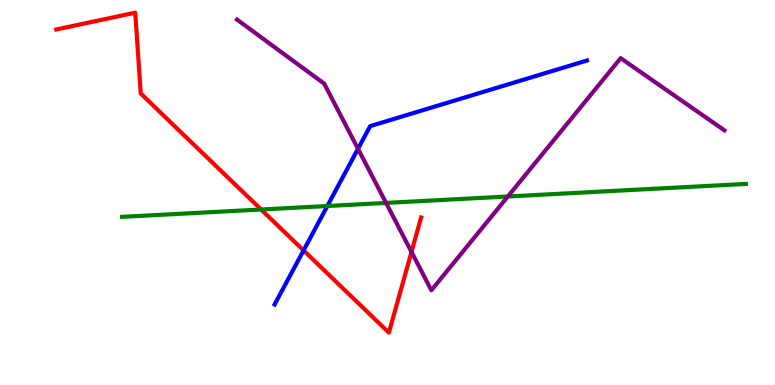[{'lines': ['blue', 'red'], 'intersections': [{'x': 3.92, 'y': 3.5}]}, {'lines': ['green', 'red'], 'intersections': [{'x': 3.37, 'y': 4.56}]}, {'lines': ['purple', 'red'], 'intersections': [{'x': 5.31, 'y': 3.46}]}, {'lines': ['blue', 'green'], 'intersections': [{'x': 4.22, 'y': 4.65}]}, {'lines': ['blue', 'purple'], 'intersections': [{'x': 4.62, 'y': 6.13}]}, {'lines': ['green', 'purple'], 'intersections': [{'x': 4.98, 'y': 4.73}, {'x': 6.55, 'y': 4.9}]}]